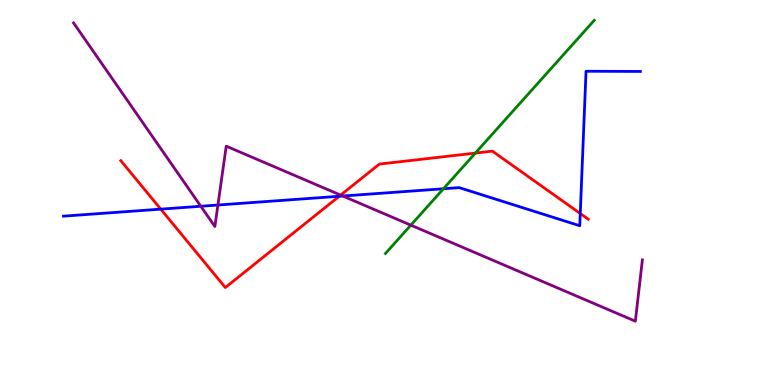[{'lines': ['blue', 'red'], 'intersections': [{'x': 2.07, 'y': 4.57}, {'x': 4.38, 'y': 4.9}, {'x': 7.49, 'y': 4.45}]}, {'lines': ['green', 'red'], 'intersections': [{'x': 6.13, 'y': 6.02}]}, {'lines': ['purple', 'red'], 'intersections': [{'x': 4.4, 'y': 4.93}]}, {'lines': ['blue', 'green'], 'intersections': [{'x': 5.72, 'y': 5.1}]}, {'lines': ['blue', 'purple'], 'intersections': [{'x': 2.59, 'y': 4.64}, {'x': 2.81, 'y': 4.67}, {'x': 4.42, 'y': 4.91}]}, {'lines': ['green', 'purple'], 'intersections': [{'x': 5.3, 'y': 4.15}]}]